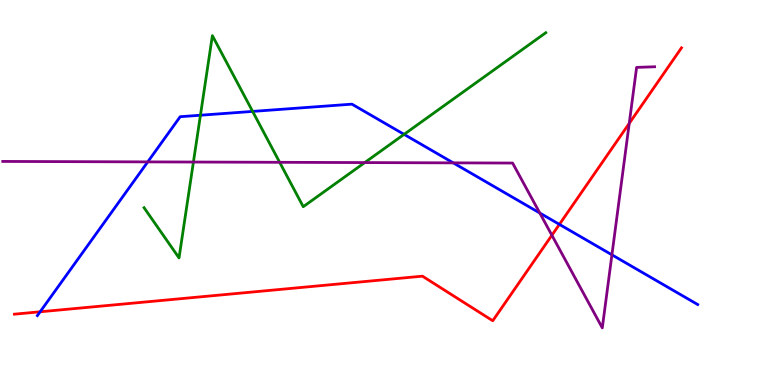[{'lines': ['blue', 'red'], 'intersections': [{'x': 0.518, 'y': 1.9}, {'x': 7.22, 'y': 4.17}]}, {'lines': ['green', 'red'], 'intersections': []}, {'lines': ['purple', 'red'], 'intersections': [{'x': 7.12, 'y': 3.89}, {'x': 8.12, 'y': 6.79}]}, {'lines': ['blue', 'green'], 'intersections': [{'x': 2.59, 'y': 7.01}, {'x': 3.26, 'y': 7.11}, {'x': 5.21, 'y': 6.51}]}, {'lines': ['blue', 'purple'], 'intersections': [{'x': 1.91, 'y': 5.8}, {'x': 5.85, 'y': 5.77}, {'x': 6.97, 'y': 4.47}, {'x': 7.9, 'y': 3.38}]}, {'lines': ['green', 'purple'], 'intersections': [{'x': 2.5, 'y': 5.79}, {'x': 3.61, 'y': 5.78}, {'x': 4.71, 'y': 5.78}]}]